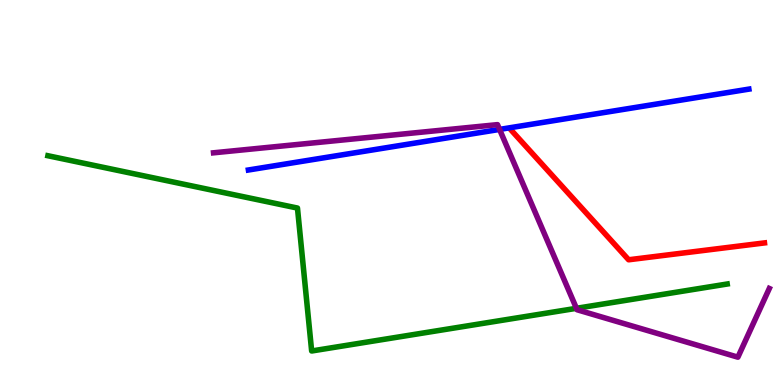[{'lines': ['blue', 'red'], 'intersections': []}, {'lines': ['green', 'red'], 'intersections': []}, {'lines': ['purple', 'red'], 'intersections': []}, {'lines': ['blue', 'green'], 'intersections': []}, {'lines': ['blue', 'purple'], 'intersections': [{'x': 6.45, 'y': 6.64}]}, {'lines': ['green', 'purple'], 'intersections': [{'x': 7.44, 'y': 1.99}]}]